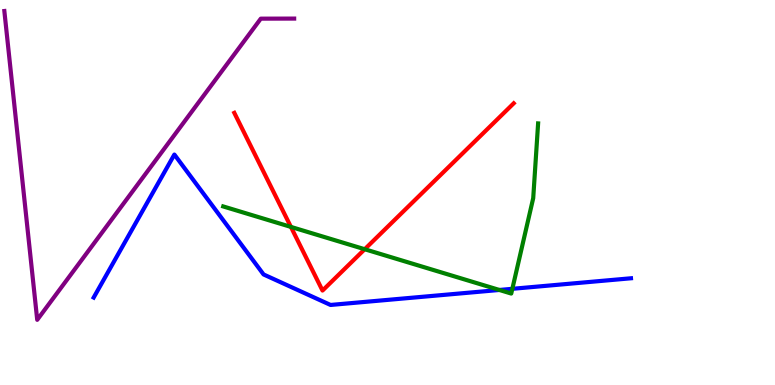[{'lines': ['blue', 'red'], 'intersections': []}, {'lines': ['green', 'red'], 'intersections': [{'x': 3.75, 'y': 4.11}, {'x': 4.71, 'y': 3.53}]}, {'lines': ['purple', 'red'], 'intersections': []}, {'lines': ['blue', 'green'], 'intersections': [{'x': 6.44, 'y': 2.47}, {'x': 6.61, 'y': 2.5}]}, {'lines': ['blue', 'purple'], 'intersections': []}, {'lines': ['green', 'purple'], 'intersections': []}]